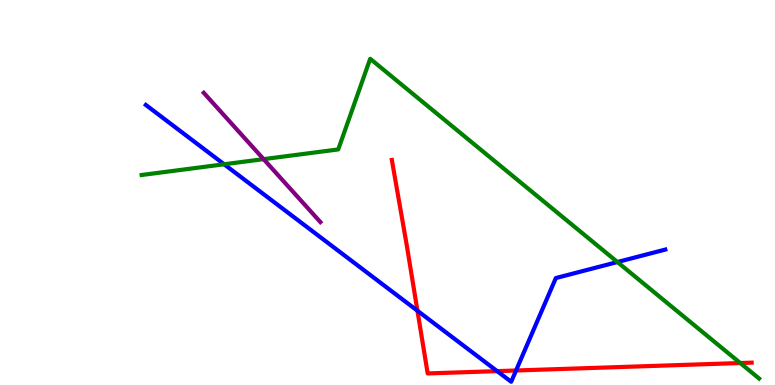[{'lines': ['blue', 'red'], 'intersections': [{'x': 5.39, 'y': 1.93}, {'x': 6.41, 'y': 0.36}, {'x': 6.66, 'y': 0.377}]}, {'lines': ['green', 'red'], 'intersections': [{'x': 9.55, 'y': 0.571}]}, {'lines': ['purple', 'red'], 'intersections': []}, {'lines': ['blue', 'green'], 'intersections': [{'x': 2.89, 'y': 5.73}, {'x': 7.97, 'y': 3.19}]}, {'lines': ['blue', 'purple'], 'intersections': []}, {'lines': ['green', 'purple'], 'intersections': [{'x': 3.4, 'y': 5.87}]}]